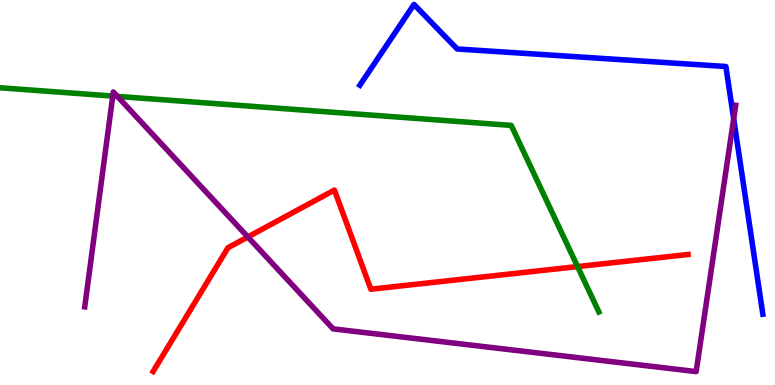[{'lines': ['blue', 'red'], 'intersections': []}, {'lines': ['green', 'red'], 'intersections': [{'x': 7.45, 'y': 3.08}]}, {'lines': ['purple', 'red'], 'intersections': [{'x': 3.2, 'y': 3.85}]}, {'lines': ['blue', 'green'], 'intersections': []}, {'lines': ['blue', 'purple'], 'intersections': [{'x': 9.47, 'y': 6.91}]}, {'lines': ['green', 'purple'], 'intersections': [{'x': 1.45, 'y': 7.5}, {'x': 1.52, 'y': 7.5}]}]